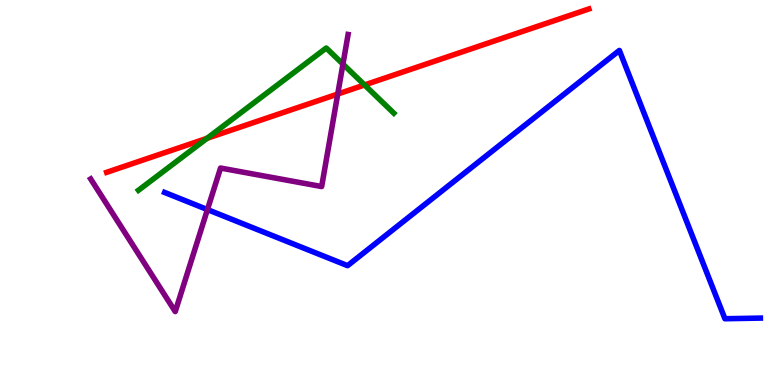[{'lines': ['blue', 'red'], 'intersections': []}, {'lines': ['green', 'red'], 'intersections': [{'x': 2.67, 'y': 6.41}, {'x': 4.7, 'y': 7.79}]}, {'lines': ['purple', 'red'], 'intersections': [{'x': 4.36, 'y': 7.56}]}, {'lines': ['blue', 'green'], 'intersections': []}, {'lines': ['blue', 'purple'], 'intersections': [{'x': 2.68, 'y': 4.56}]}, {'lines': ['green', 'purple'], 'intersections': [{'x': 4.43, 'y': 8.33}]}]